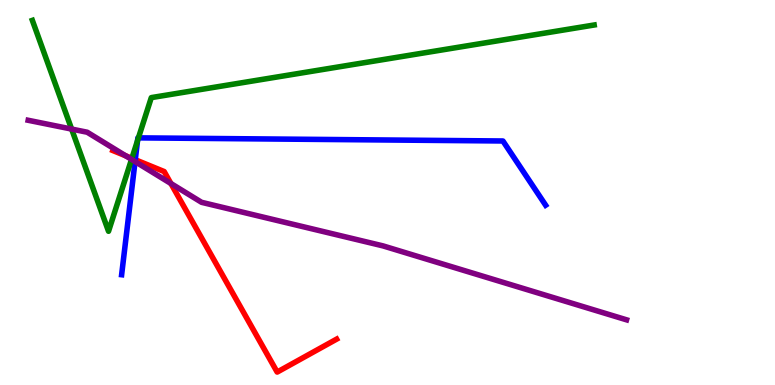[{'lines': ['blue', 'red'], 'intersections': [{'x': 1.75, 'y': 5.85}]}, {'lines': ['green', 'red'], 'intersections': [{'x': 1.7, 'y': 5.89}]}, {'lines': ['purple', 'red'], 'intersections': [{'x': 1.62, 'y': 5.95}, {'x': 2.21, 'y': 5.23}]}, {'lines': ['blue', 'green'], 'intersections': [{'x': 1.77, 'y': 6.35}, {'x': 1.79, 'y': 6.42}]}, {'lines': ['blue', 'purple'], 'intersections': [{'x': 1.74, 'y': 5.8}]}, {'lines': ['green', 'purple'], 'intersections': [{'x': 0.924, 'y': 6.65}, {'x': 1.7, 'y': 5.86}]}]